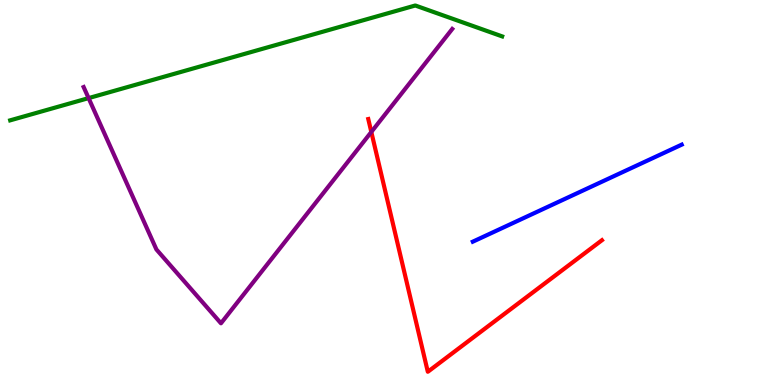[{'lines': ['blue', 'red'], 'intersections': []}, {'lines': ['green', 'red'], 'intersections': []}, {'lines': ['purple', 'red'], 'intersections': [{'x': 4.79, 'y': 6.57}]}, {'lines': ['blue', 'green'], 'intersections': []}, {'lines': ['blue', 'purple'], 'intersections': []}, {'lines': ['green', 'purple'], 'intersections': [{'x': 1.14, 'y': 7.45}]}]